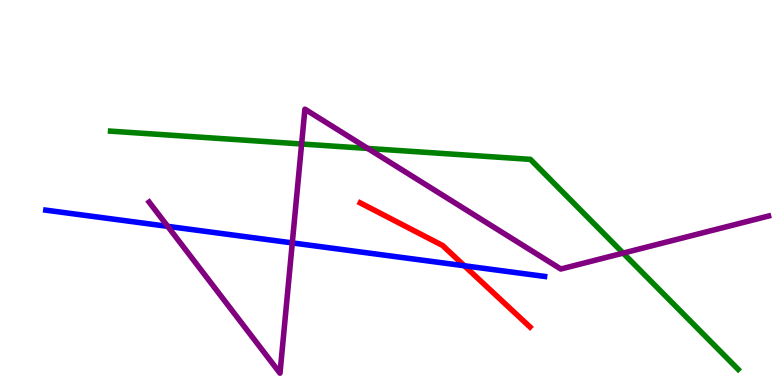[{'lines': ['blue', 'red'], 'intersections': [{'x': 5.99, 'y': 3.1}]}, {'lines': ['green', 'red'], 'intersections': []}, {'lines': ['purple', 'red'], 'intersections': []}, {'lines': ['blue', 'green'], 'intersections': []}, {'lines': ['blue', 'purple'], 'intersections': [{'x': 2.16, 'y': 4.12}, {'x': 3.77, 'y': 3.69}]}, {'lines': ['green', 'purple'], 'intersections': [{'x': 3.89, 'y': 6.26}, {'x': 4.75, 'y': 6.14}, {'x': 8.04, 'y': 3.43}]}]